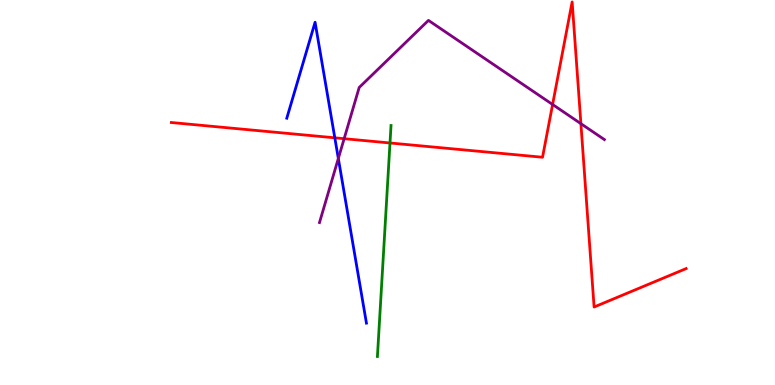[{'lines': ['blue', 'red'], 'intersections': [{'x': 4.32, 'y': 6.42}]}, {'lines': ['green', 'red'], 'intersections': [{'x': 5.03, 'y': 6.29}]}, {'lines': ['purple', 'red'], 'intersections': [{'x': 4.44, 'y': 6.4}, {'x': 7.13, 'y': 7.29}, {'x': 7.5, 'y': 6.79}]}, {'lines': ['blue', 'green'], 'intersections': []}, {'lines': ['blue', 'purple'], 'intersections': [{'x': 4.37, 'y': 5.88}]}, {'lines': ['green', 'purple'], 'intersections': []}]